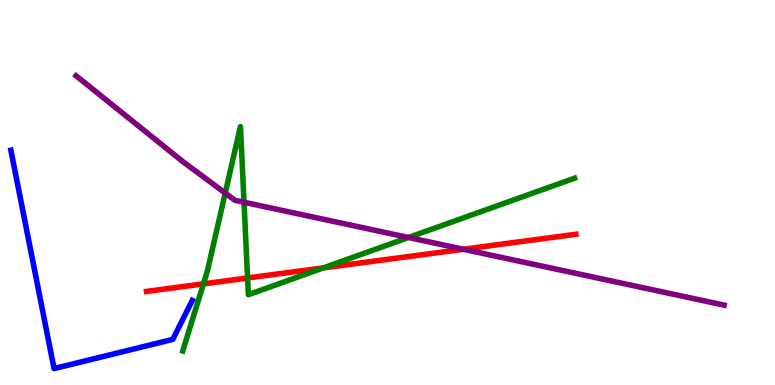[{'lines': ['blue', 'red'], 'intersections': []}, {'lines': ['green', 'red'], 'intersections': [{'x': 2.63, 'y': 2.63}, {'x': 3.19, 'y': 2.78}, {'x': 4.17, 'y': 3.04}]}, {'lines': ['purple', 'red'], 'intersections': [{'x': 5.98, 'y': 3.53}]}, {'lines': ['blue', 'green'], 'intersections': []}, {'lines': ['blue', 'purple'], 'intersections': []}, {'lines': ['green', 'purple'], 'intersections': [{'x': 2.91, 'y': 4.99}, {'x': 3.15, 'y': 4.75}, {'x': 5.27, 'y': 3.83}]}]